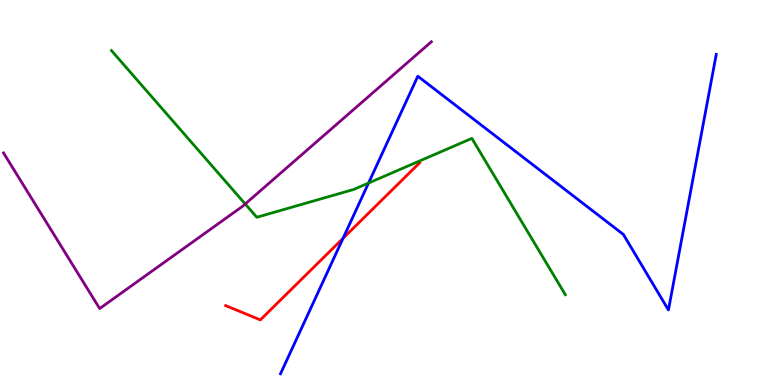[{'lines': ['blue', 'red'], 'intersections': [{'x': 4.43, 'y': 3.81}]}, {'lines': ['green', 'red'], 'intersections': []}, {'lines': ['purple', 'red'], 'intersections': []}, {'lines': ['blue', 'green'], 'intersections': [{'x': 4.76, 'y': 5.25}]}, {'lines': ['blue', 'purple'], 'intersections': []}, {'lines': ['green', 'purple'], 'intersections': [{'x': 3.16, 'y': 4.7}]}]